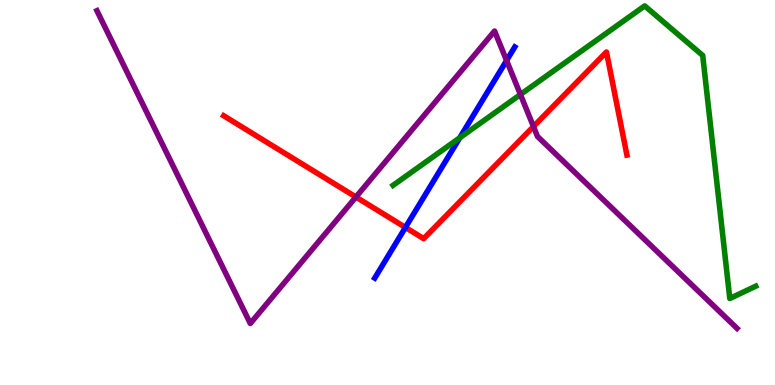[{'lines': ['blue', 'red'], 'intersections': [{'x': 5.23, 'y': 4.09}]}, {'lines': ['green', 'red'], 'intersections': []}, {'lines': ['purple', 'red'], 'intersections': [{'x': 4.59, 'y': 4.88}, {'x': 6.88, 'y': 6.71}]}, {'lines': ['blue', 'green'], 'intersections': [{'x': 5.93, 'y': 6.42}]}, {'lines': ['blue', 'purple'], 'intersections': [{'x': 6.54, 'y': 8.43}]}, {'lines': ['green', 'purple'], 'intersections': [{'x': 6.72, 'y': 7.55}]}]